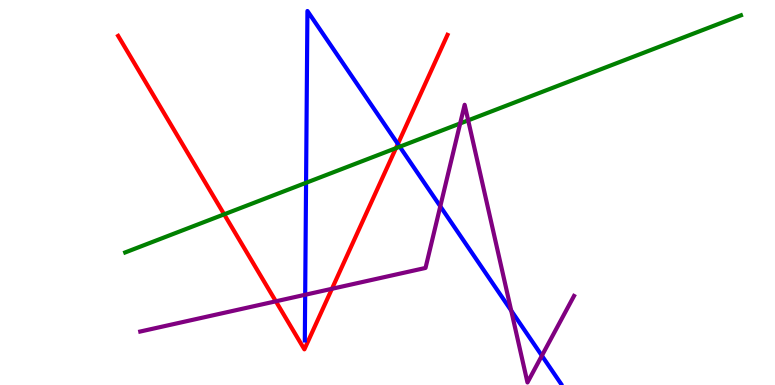[{'lines': ['blue', 'red'], 'intersections': [{'x': 5.13, 'y': 6.26}]}, {'lines': ['green', 'red'], 'intersections': [{'x': 2.89, 'y': 4.43}, {'x': 5.11, 'y': 6.15}]}, {'lines': ['purple', 'red'], 'intersections': [{'x': 3.56, 'y': 2.17}, {'x': 4.28, 'y': 2.5}]}, {'lines': ['blue', 'green'], 'intersections': [{'x': 3.95, 'y': 5.25}, {'x': 5.16, 'y': 6.19}]}, {'lines': ['blue', 'purple'], 'intersections': [{'x': 3.94, 'y': 2.34}, {'x': 5.68, 'y': 4.64}, {'x': 6.6, 'y': 1.93}, {'x': 6.99, 'y': 0.762}]}, {'lines': ['green', 'purple'], 'intersections': [{'x': 5.94, 'y': 6.79}, {'x': 6.04, 'y': 6.87}]}]